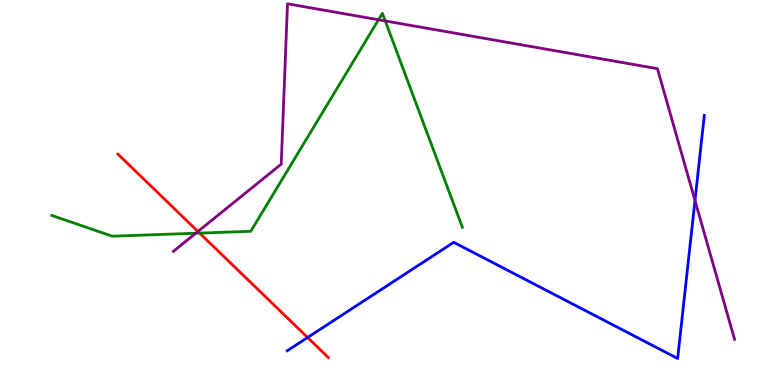[{'lines': ['blue', 'red'], 'intersections': [{'x': 3.97, 'y': 1.23}]}, {'lines': ['green', 'red'], 'intersections': [{'x': 2.58, 'y': 3.95}]}, {'lines': ['purple', 'red'], 'intersections': [{'x': 2.55, 'y': 3.99}]}, {'lines': ['blue', 'green'], 'intersections': []}, {'lines': ['blue', 'purple'], 'intersections': [{'x': 8.97, 'y': 4.79}]}, {'lines': ['green', 'purple'], 'intersections': [{'x': 2.53, 'y': 3.94}, {'x': 4.88, 'y': 9.49}, {'x': 4.97, 'y': 9.46}]}]